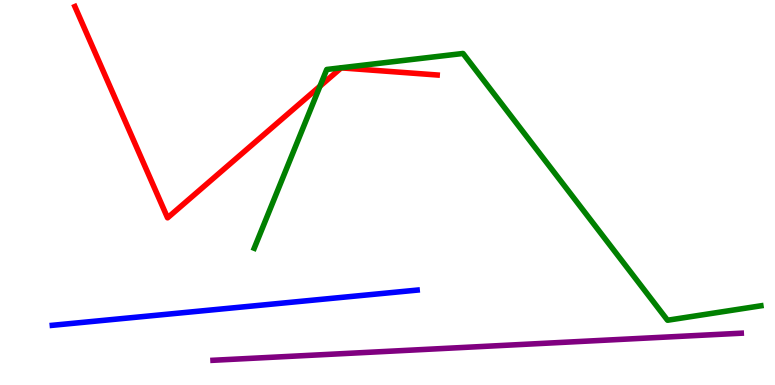[{'lines': ['blue', 'red'], 'intersections': []}, {'lines': ['green', 'red'], 'intersections': [{'x': 4.13, 'y': 7.76}]}, {'lines': ['purple', 'red'], 'intersections': []}, {'lines': ['blue', 'green'], 'intersections': []}, {'lines': ['blue', 'purple'], 'intersections': []}, {'lines': ['green', 'purple'], 'intersections': []}]